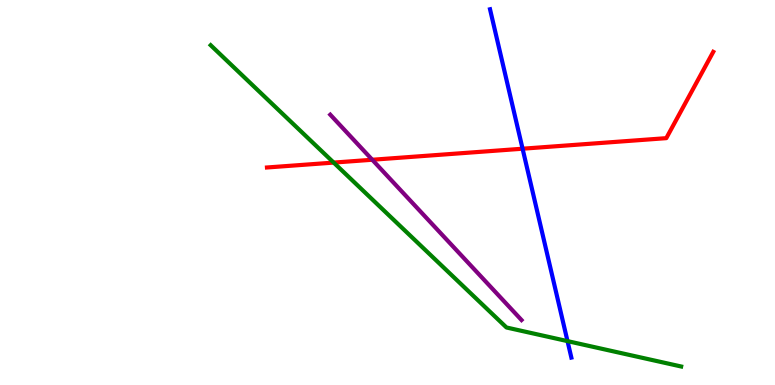[{'lines': ['blue', 'red'], 'intersections': [{'x': 6.74, 'y': 6.14}]}, {'lines': ['green', 'red'], 'intersections': [{'x': 4.31, 'y': 5.78}]}, {'lines': ['purple', 'red'], 'intersections': [{'x': 4.8, 'y': 5.85}]}, {'lines': ['blue', 'green'], 'intersections': [{'x': 7.32, 'y': 1.14}]}, {'lines': ['blue', 'purple'], 'intersections': []}, {'lines': ['green', 'purple'], 'intersections': []}]